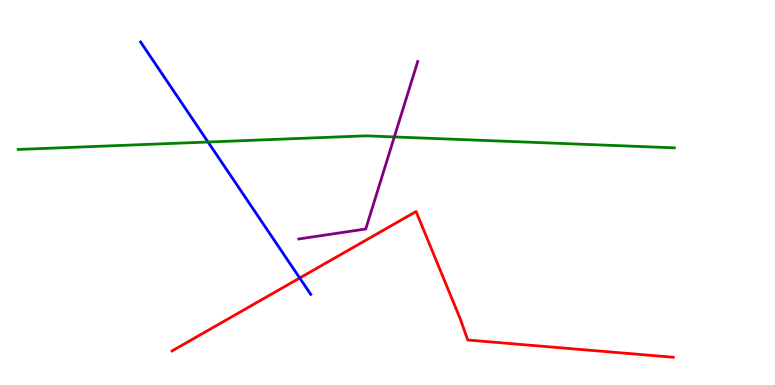[{'lines': ['blue', 'red'], 'intersections': [{'x': 3.87, 'y': 2.78}]}, {'lines': ['green', 'red'], 'intersections': []}, {'lines': ['purple', 'red'], 'intersections': []}, {'lines': ['blue', 'green'], 'intersections': [{'x': 2.68, 'y': 6.31}]}, {'lines': ['blue', 'purple'], 'intersections': []}, {'lines': ['green', 'purple'], 'intersections': [{'x': 5.09, 'y': 6.44}]}]